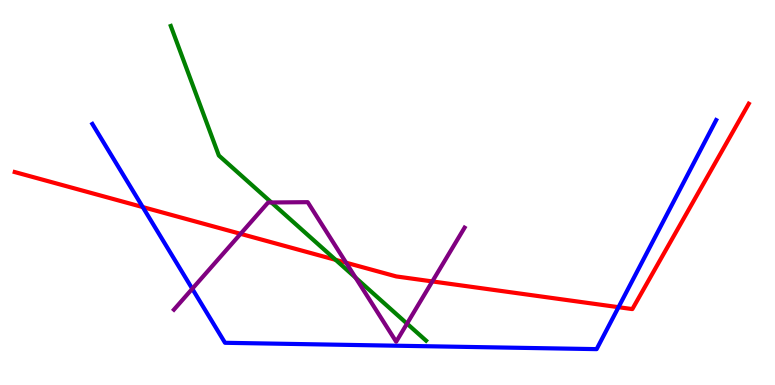[{'lines': ['blue', 'red'], 'intersections': [{'x': 1.84, 'y': 4.62}, {'x': 7.98, 'y': 2.02}]}, {'lines': ['green', 'red'], 'intersections': [{'x': 4.33, 'y': 3.25}]}, {'lines': ['purple', 'red'], 'intersections': [{'x': 3.1, 'y': 3.93}, {'x': 4.47, 'y': 3.18}, {'x': 5.58, 'y': 2.69}]}, {'lines': ['blue', 'green'], 'intersections': []}, {'lines': ['blue', 'purple'], 'intersections': [{'x': 2.48, 'y': 2.5}]}, {'lines': ['green', 'purple'], 'intersections': [{'x': 3.5, 'y': 4.74}, {'x': 4.59, 'y': 2.79}, {'x': 5.25, 'y': 1.59}]}]